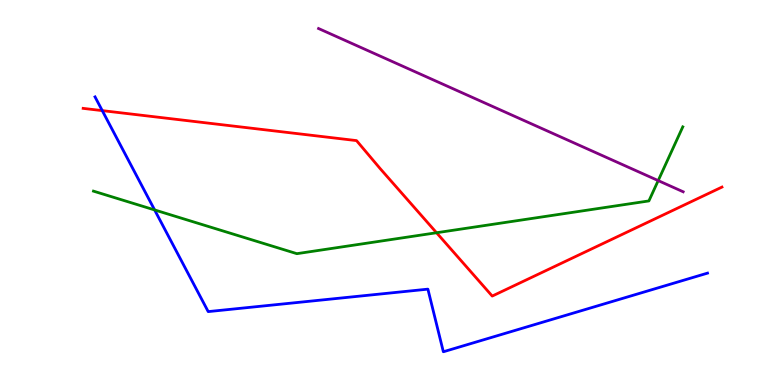[{'lines': ['blue', 'red'], 'intersections': [{'x': 1.32, 'y': 7.13}]}, {'lines': ['green', 'red'], 'intersections': [{'x': 5.63, 'y': 3.95}]}, {'lines': ['purple', 'red'], 'intersections': []}, {'lines': ['blue', 'green'], 'intersections': [{'x': 2.0, 'y': 4.55}]}, {'lines': ['blue', 'purple'], 'intersections': []}, {'lines': ['green', 'purple'], 'intersections': [{'x': 8.49, 'y': 5.31}]}]